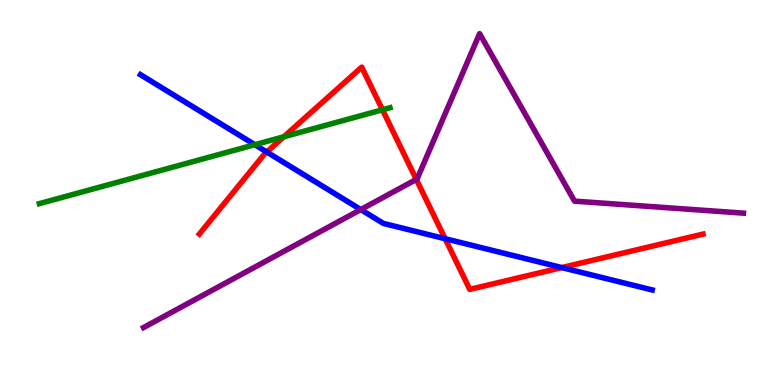[{'lines': ['blue', 'red'], 'intersections': [{'x': 3.44, 'y': 6.05}, {'x': 5.74, 'y': 3.8}, {'x': 7.25, 'y': 3.05}]}, {'lines': ['green', 'red'], 'intersections': [{'x': 3.66, 'y': 6.45}, {'x': 4.93, 'y': 7.15}]}, {'lines': ['purple', 'red'], 'intersections': [{'x': 5.37, 'y': 5.34}]}, {'lines': ['blue', 'green'], 'intersections': [{'x': 3.29, 'y': 6.24}]}, {'lines': ['blue', 'purple'], 'intersections': [{'x': 4.66, 'y': 4.56}]}, {'lines': ['green', 'purple'], 'intersections': []}]